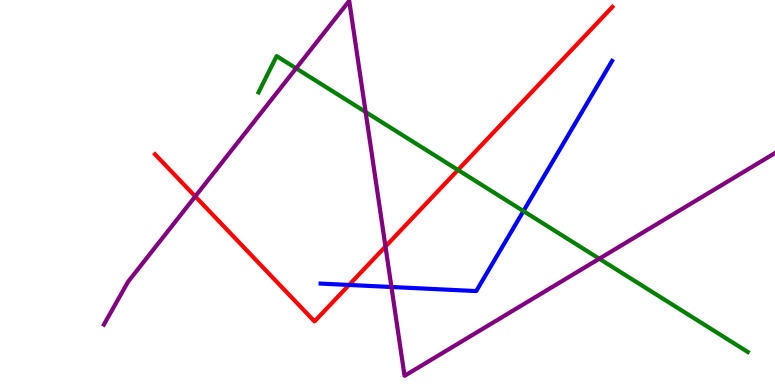[{'lines': ['blue', 'red'], 'intersections': [{'x': 4.5, 'y': 2.6}]}, {'lines': ['green', 'red'], 'intersections': [{'x': 5.91, 'y': 5.59}]}, {'lines': ['purple', 'red'], 'intersections': [{'x': 2.52, 'y': 4.9}, {'x': 4.97, 'y': 3.6}]}, {'lines': ['blue', 'green'], 'intersections': [{'x': 6.75, 'y': 4.52}]}, {'lines': ['blue', 'purple'], 'intersections': [{'x': 5.05, 'y': 2.55}]}, {'lines': ['green', 'purple'], 'intersections': [{'x': 3.82, 'y': 8.23}, {'x': 4.72, 'y': 7.09}, {'x': 7.73, 'y': 3.28}]}]